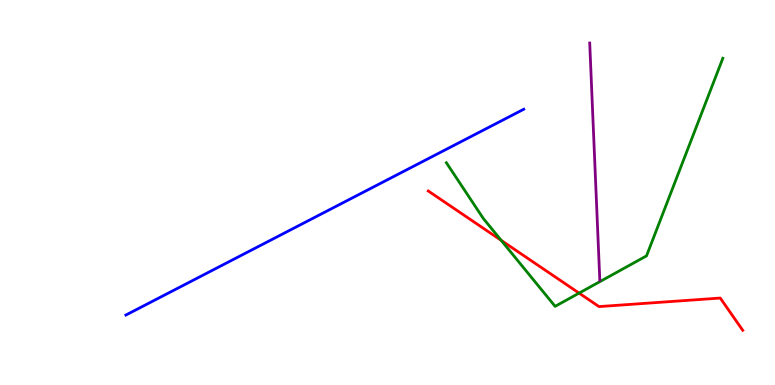[{'lines': ['blue', 'red'], 'intersections': []}, {'lines': ['green', 'red'], 'intersections': [{'x': 6.47, 'y': 3.76}, {'x': 7.47, 'y': 2.39}]}, {'lines': ['purple', 'red'], 'intersections': []}, {'lines': ['blue', 'green'], 'intersections': []}, {'lines': ['blue', 'purple'], 'intersections': []}, {'lines': ['green', 'purple'], 'intersections': []}]